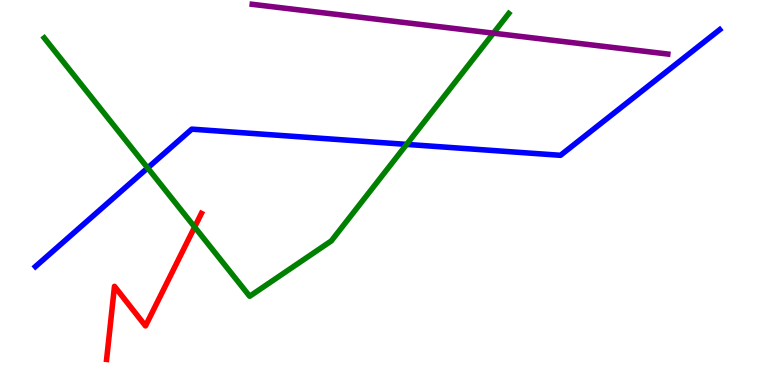[{'lines': ['blue', 'red'], 'intersections': []}, {'lines': ['green', 'red'], 'intersections': [{'x': 2.51, 'y': 4.1}]}, {'lines': ['purple', 'red'], 'intersections': []}, {'lines': ['blue', 'green'], 'intersections': [{'x': 1.91, 'y': 5.64}, {'x': 5.25, 'y': 6.25}]}, {'lines': ['blue', 'purple'], 'intersections': []}, {'lines': ['green', 'purple'], 'intersections': [{'x': 6.37, 'y': 9.14}]}]